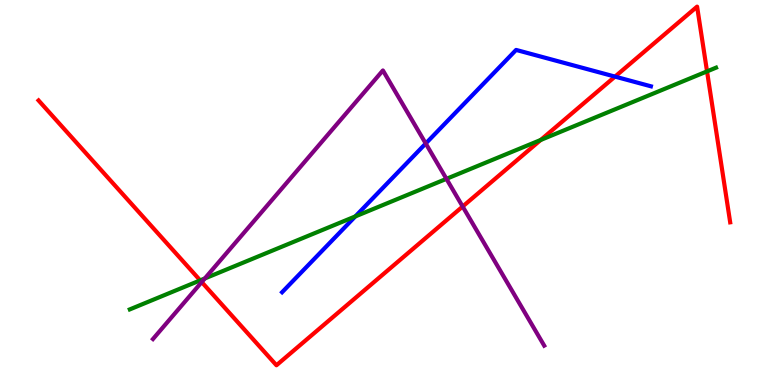[{'lines': ['blue', 'red'], 'intersections': [{'x': 7.94, 'y': 8.01}]}, {'lines': ['green', 'red'], 'intersections': [{'x': 2.58, 'y': 2.72}, {'x': 6.98, 'y': 6.36}, {'x': 9.12, 'y': 8.15}]}, {'lines': ['purple', 'red'], 'intersections': [{'x': 2.6, 'y': 2.67}, {'x': 5.97, 'y': 4.64}]}, {'lines': ['blue', 'green'], 'intersections': [{'x': 4.58, 'y': 4.38}]}, {'lines': ['blue', 'purple'], 'intersections': [{'x': 5.49, 'y': 6.27}]}, {'lines': ['green', 'purple'], 'intersections': [{'x': 2.64, 'y': 2.77}, {'x': 5.76, 'y': 5.35}]}]